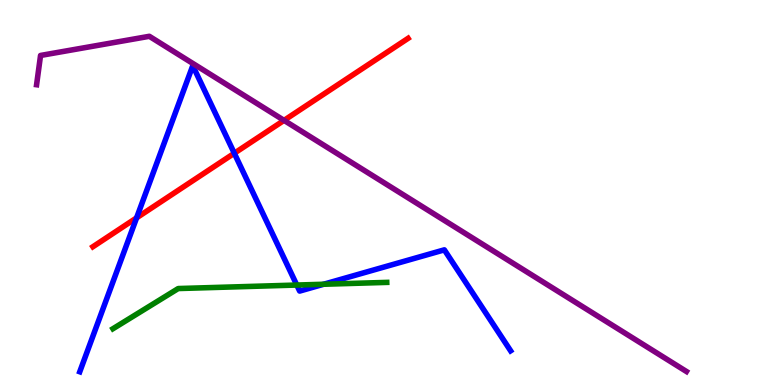[{'lines': ['blue', 'red'], 'intersections': [{'x': 1.76, 'y': 4.34}, {'x': 3.02, 'y': 6.02}]}, {'lines': ['green', 'red'], 'intersections': []}, {'lines': ['purple', 'red'], 'intersections': [{'x': 3.67, 'y': 6.87}]}, {'lines': ['blue', 'green'], 'intersections': [{'x': 3.83, 'y': 2.6}, {'x': 4.18, 'y': 2.62}]}, {'lines': ['blue', 'purple'], 'intersections': []}, {'lines': ['green', 'purple'], 'intersections': []}]